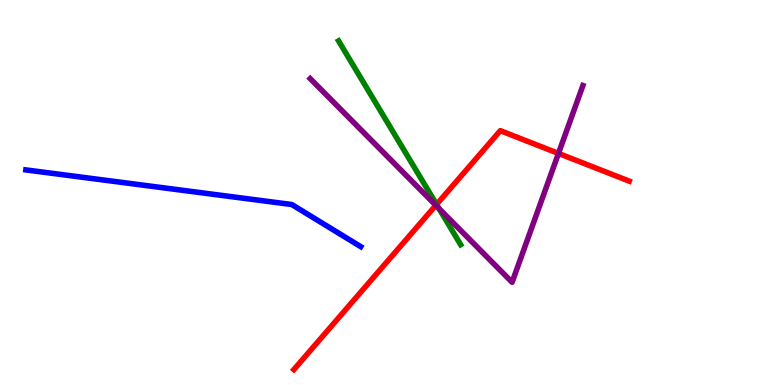[{'lines': ['blue', 'red'], 'intersections': []}, {'lines': ['green', 'red'], 'intersections': [{'x': 5.63, 'y': 4.69}]}, {'lines': ['purple', 'red'], 'intersections': [{'x': 5.62, 'y': 4.67}, {'x': 7.21, 'y': 6.01}]}, {'lines': ['blue', 'green'], 'intersections': []}, {'lines': ['blue', 'purple'], 'intersections': []}, {'lines': ['green', 'purple'], 'intersections': [{'x': 5.66, 'y': 4.58}]}]